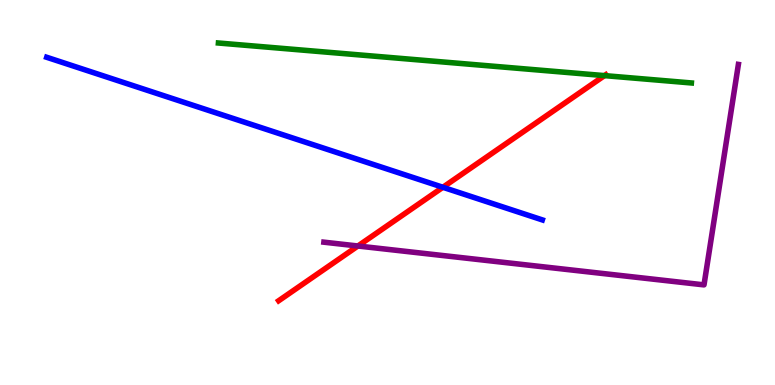[{'lines': ['blue', 'red'], 'intersections': [{'x': 5.71, 'y': 5.14}]}, {'lines': ['green', 'red'], 'intersections': [{'x': 7.8, 'y': 8.04}]}, {'lines': ['purple', 'red'], 'intersections': [{'x': 4.62, 'y': 3.61}]}, {'lines': ['blue', 'green'], 'intersections': []}, {'lines': ['blue', 'purple'], 'intersections': []}, {'lines': ['green', 'purple'], 'intersections': []}]